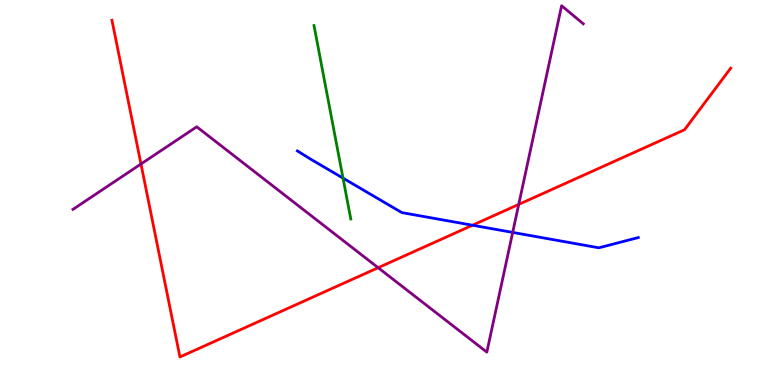[{'lines': ['blue', 'red'], 'intersections': [{'x': 6.1, 'y': 4.15}]}, {'lines': ['green', 'red'], 'intersections': []}, {'lines': ['purple', 'red'], 'intersections': [{'x': 1.82, 'y': 5.74}, {'x': 4.88, 'y': 3.05}, {'x': 6.69, 'y': 4.69}]}, {'lines': ['blue', 'green'], 'intersections': [{'x': 4.43, 'y': 5.37}]}, {'lines': ['blue', 'purple'], 'intersections': [{'x': 6.62, 'y': 3.96}]}, {'lines': ['green', 'purple'], 'intersections': []}]